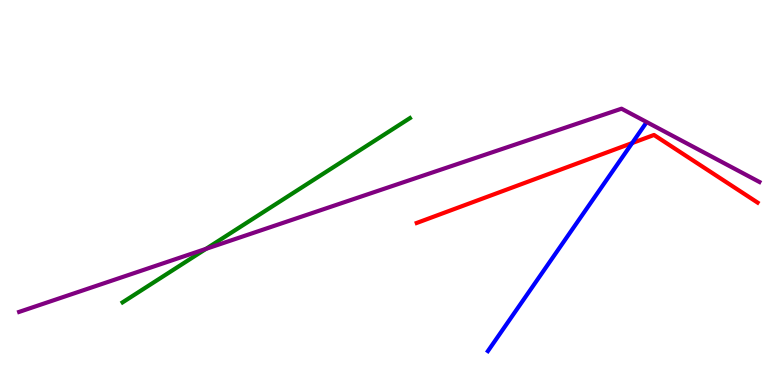[{'lines': ['blue', 'red'], 'intersections': [{'x': 8.16, 'y': 6.28}]}, {'lines': ['green', 'red'], 'intersections': []}, {'lines': ['purple', 'red'], 'intersections': []}, {'lines': ['blue', 'green'], 'intersections': []}, {'lines': ['blue', 'purple'], 'intersections': []}, {'lines': ['green', 'purple'], 'intersections': [{'x': 2.66, 'y': 3.54}]}]